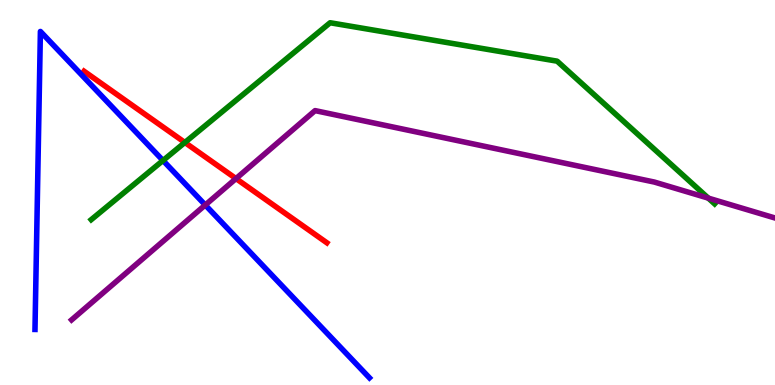[{'lines': ['blue', 'red'], 'intersections': []}, {'lines': ['green', 'red'], 'intersections': [{'x': 2.39, 'y': 6.3}]}, {'lines': ['purple', 'red'], 'intersections': [{'x': 3.05, 'y': 5.36}]}, {'lines': ['blue', 'green'], 'intersections': [{'x': 2.1, 'y': 5.83}]}, {'lines': ['blue', 'purple'], 'intersections': [{'x': 2.65, 'y': 4.68}]}, {'lines': ['green', 'purple'], 'intersections': [{'x': 9.14, 'y': 4.85}]}]